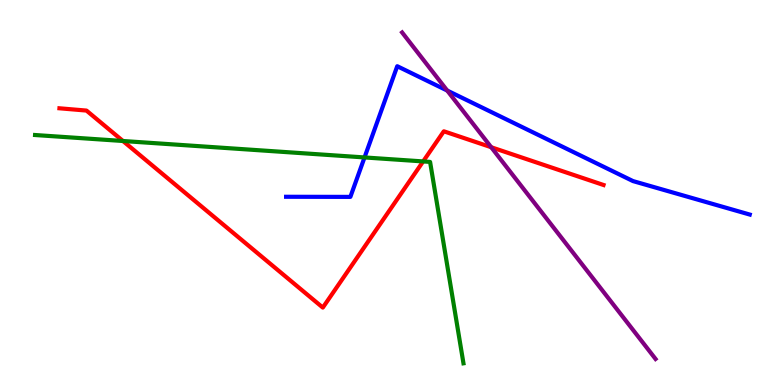[{'lines': ['blue', 'red'], 'intersections': []}, {'lines': ['green', 'red'], 'intersections': [{'x': 1.59, 'y': 6.34}, {'x': 5.46, 'y': 5.81}]}, {'lines': ['purple', 'red'], 'intersections': [{'x': 6.34, 'y': 6.18}]}, {'lines': ['blue', 'green'], 'intersections': [{'x': 4.7, 'y': 5.91}]}, {'lines': ['blue', 'purple'], 'intersections': [{'x': 5.77, 'y': 7.65}]}, {'lines': ['green', 'purple'], 'intersections': []}]